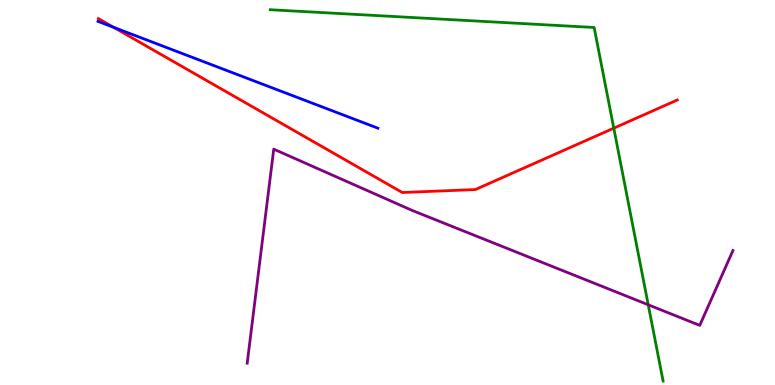[{'lines': ['blue', 'red'], 'intersections': [{'x': 1.47, 'y': 9.29}]}, {'lines': ['green', 'red'], 'intersections': [{'x': 7.92, 'y': 6.67}]}, {'lines': ['purple', 'red'], 'intersections': []}, {'lines': ['blue', 'green'], 'intersections': []}, {'lines': ['blue', 'purple'], 'intersections': []}, {'lines': ['green', 'purple'], 'intersections': [{'x': 8.36, 'y': 2.08}]}]